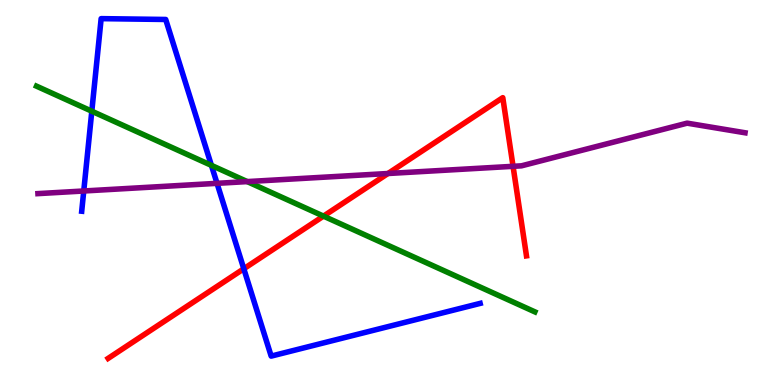[{'lines': ['blue', 'red'], 'intersections': [{'x': 3.15, 'y': 3.02}]}, {'lines': ['green', 'red'], 'intersections': [{'x': 4.17, 'y': 4.39}]}, {'lines': ['purple', 'red'], 'intersections': [{'x': 5.01, 'y': 5.49}, {'x': 6.62, 'y': 5.68}]}, {'lines': ['blue', 'green'], 'intersections': [{'x': 1.18, 'y': 7.11}, {'x': 2.73, 'y': 5.7}]}, {'lines': ['blue', 'purple'], 'intersections': [{'x': 1.08, 'y': 5.04}, {'x': 2.8, 'y': 5.24}]}, {'lines': ['green', 'purple'], 'intersections': [{'x': 3.19, 'y': 5.28}]}]